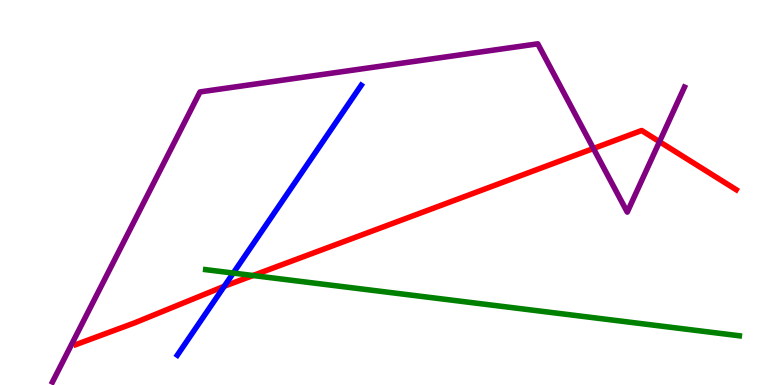[{'lines': ['blue', 'red'], 'intersections': [{'x': 2.89, 'y': 2.56}]}, {'lines': ['green', 'red'], 'intersections': [{'x': 3.26, 'y': 2.84}]}, {'lines': ['purple', 'red'], 'intersections': [{'x': 7.66, 'y': 6.14}, {'x': 8.51, 'y': 6.32}]}, {'lines': ['blue', 'green'], 'intersections': [{'x': 3.01, 'y': 2.91}]}, {'lines': ['blue', 'purple'], 'intersections': []}, {'lines': ['green', 'purple'], 'intersections': []}]